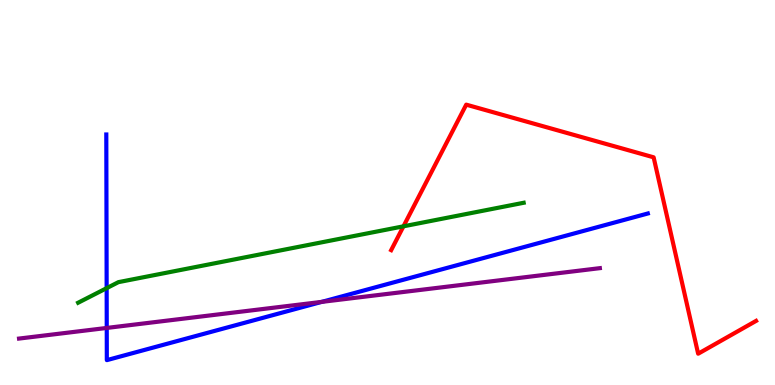[{'lines': ['blue', 'red'], 'intersections': []}, {'lines': ['green', 'red'], 'intersections': [{'x': 5.21, 'y': 4.12}]}, {'lines': ['purple', 'red'], 'intersections': []}, {'lines': ['blue', 'green'], 'intersections': [{'x': 1.38, 'y': 2.52}]}, {'lines': ['blue', 'purple'], 'intersections': [{'x': 1.38, 'y': 1.48}, {'x': 4.15, 'y': 2.16}]}, {'lines': ['green', 'purple'], 'intersections': []}]